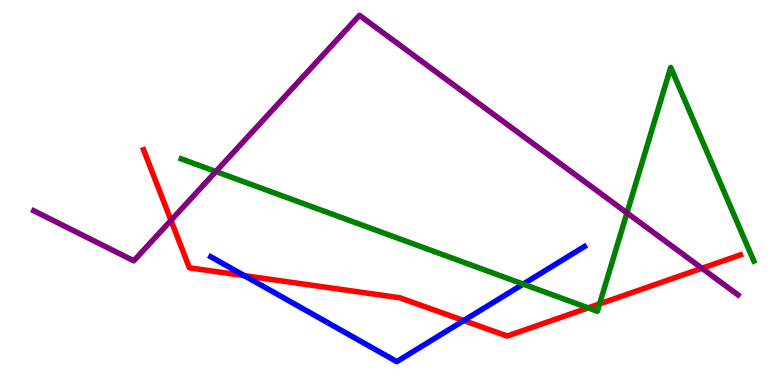[{'lines': ['blue', 'red'], 'intersections': [{'x': 3.15, 'y': 2.84}, {'x': 5.98, 'y': 1.67}]}, {'lines': ['green', 'red'], 'intersections': [{'x': 7.59, 'y': 2.0}, {'x': 7.74, 'y': 2.11}]}, {'lines': ['purple', 'red'], 'intersections': [{'x': 2.21, 'y': 4.28}, {'x': 9.06, 'y': 3.03}]}, {'lines': ['blue', 'green'], 'intersections': [{'x': 6.75, 'y': 2.62}]}, {'lines': ['blue', 'purple'], 'intersections': []}, {'lines': ['green', 'purple'], 'intersections': [{'x': 2.79, 'y': 5.54}, {'x': 8.09, 'y': 4.47}]}]